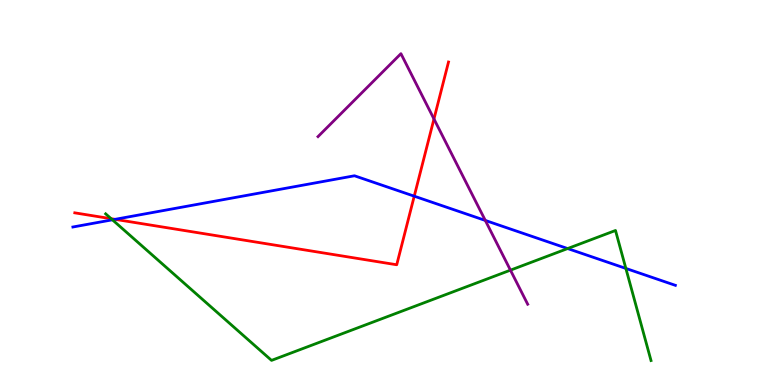[{'lines': ['blue', 'red'], 'intersections': [{'x': 1.48, 'y': 4.3}, {'x': 5.35, 'y': 4.9}]}, {'lines': ['green', 'red'], 'intersections': [{'x': 1.43, 'y': 4.32}]}, {'lines': ['purple', 'red'], 'intersections': [{'x': 5.6, 'y': 6.91}]}, {'lines': ['blue', 'green'], 'intersections': [{'x': 1.45, 'y': 4.29}, {'x': 7.32, 'y': 3.54}, {'x': 8.08, 'y': 3.03}]}, {'lines': ['blue', 'purple'], 'intersections': [{'x': 6.26, 'y': 4.27}]}, {'lines': ['green', 'purple'], 'intersections': [{'x': 6.59, 'y': 2.98}]}]